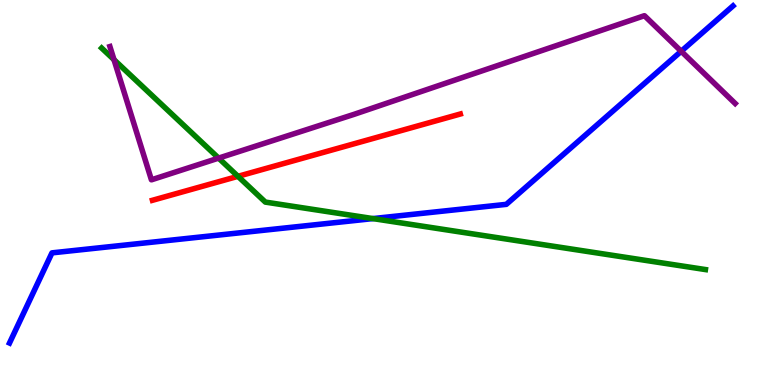[{'lines': ['blue', 'red'], 'intersections': []}, {'lines': ['green', 'red'], 'intersections': [{'x': 3.07, 'y': 5.42}]}, {'lines': ['purple', 'red'], 'intersections': []}, {'lines': ['blue', 'green'], 'intersections': [{'x': 4.81, 'y': 4.32}]}, {'lines': ['blue', 'purple'], 'intersections': [{'x': 8.79, 'y': 8.67}]}, {'lines': ['green', 'purple'], 'intersections': [{'x': 1.47, 'y': 8.45}, {'x': 2.82, 'y': 5.89}]}]